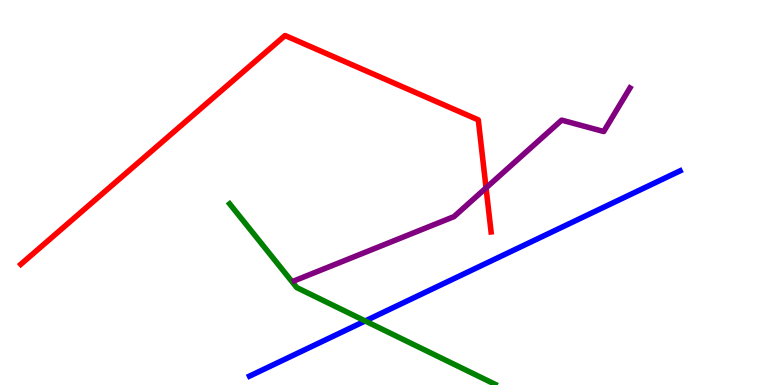[{'lines': ['blue', 'red'], 'intersections': []}, {'lines': ['green', 'red'], 'intersections': []}, {'lines': ['purple', 'red'], 'intersections': [{'x': 6.27, 'y': 5.12}]}, {'lines': ['blue', 'green'], 'intersections': [{'x': 4.71, 'y': 1.66}]}, {'lines': ['blue', 'purple'], 'intersections': []}, {'lines': ['green', 'purple'], 'intersections': []}]